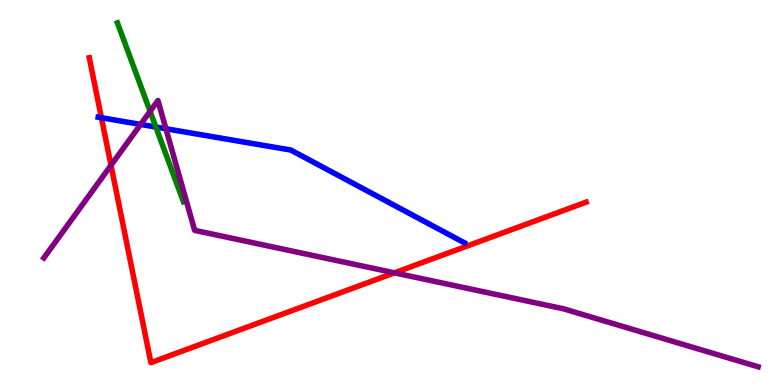[{'lines': ['blue', 'red'], 'intersections': [{'x': 1.31, 'y': 6.94}]}, {'lines': ['green', 'red'], 'intersections': []}, {'lines': ['purple', 'red'], 'intersections': [{'x': 1.43, 'y': 5.71}, {'x': 5.09, 'y': 2.91}]}, {'lines': ['blue', 'green'], 'intersections': [{'x': 2.01, 'y': 6.7}]}, {'lines': ['blue', 'purple'], 'intersections': [{'x': 1.81, 'y': 6.77}, {'x': 2.14, 'y': 6.66}]}, {'lines': ['green', 'purple'], 'intersections': [{'x': 1.94, 'y': 7.11}]}]